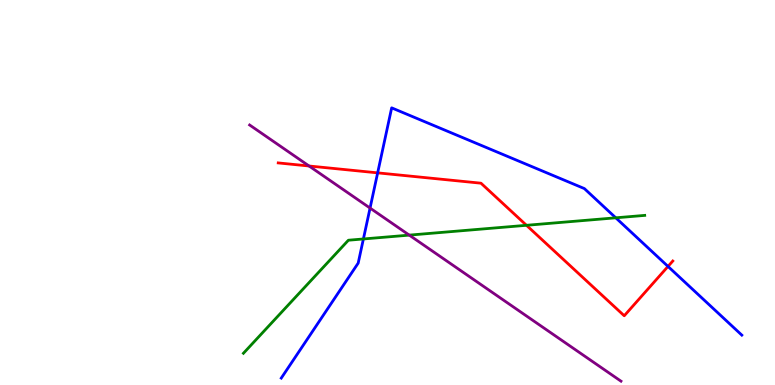[{'lines': ['blue', 'red'], 'intersections': [{'x': 4.87, 'y': 5.51}, {'x': 8.62, 'y': 3.08}]}, {'lines': ['green', 'red'], 'intersections': [{'x': 6.79, 'y': 4.15}]}, {'lines': ['purple', 'red'], 'intersections': [{'x': 3.99, 'y': 5.69}]}, {'lines': ['blue', 'green'], 'intersections': [{'x': 4.69, 'y': 3.79}, {'x': 7.95, 'y': 4.34}]}, {'lines': ['blue', 'purple'], 'intersections': [{'x': 4.77, 'y': 4.6}]}, {'lines': ['green', 'purple'], 'intersections': [{'x': 5.28, 'y': 3.89}]}]